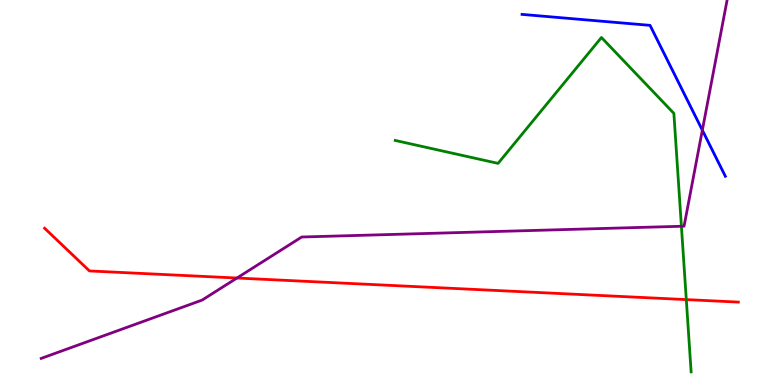[{'lines': ['blue', 'red'], 'intersections': []}, {'lines': ['green', 'red'], 'intersections': [{'x': 8.86, 'y': 2.22}]}, {'lines': ['purple', 'red'], 'intersections': [{'x': 3.06, 'y': 2.78}]}, {'lines': ['blue', 'green'], 'intersections': []}, {'lines': ['blue', 'purple'], 'intersections': [{'x': 9.06, 'y': 6.62}]}, {'lines': ['green', 'purple'], 'intersections': [{'x': 8.79, 'y': 4.12}]}]